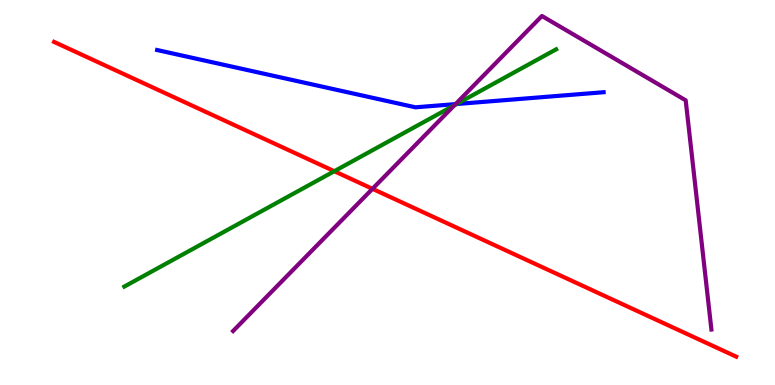[{'lines': ['blue', 'red'], 'intersections': []}, {'lines': ['green', 'red'], 'intersections': [{'x': 4.31, 'y': 5.55}]}, {'lines': ['purple', 'red'], 'intersections': [{'x': 4.81, 'y': 5.1}]}, {'lines': ['blue', 'green'], 'intersections': [{'x': 5.89, 'y': 7.3}]}, {'lines': ['blue', 'purple'], 'intersections': [{'x': 5.88, 'y': 7.3}]}, {'lines': ['green', 'purple'], 'intersections': [{'x': 5.86, 'y': 7.27}]}]